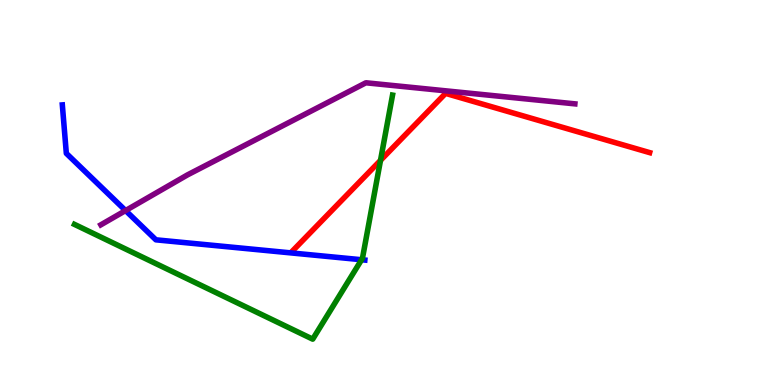[{'lines': ['blue', 'red'], 'intersections': []}, {'lines': ['green', 'red'], 'intersections': [{'x': 4.91, 'y': 5.83}]}, {'lines': ['purple', 'red'], 'intersections': []}, {'lines': ['blue', 'green'], 'intersections': [{'x': 4.67, 'y': 3.25}]}, {'lines': ['blue', 'purple'], 'intersections': [{'x': 1.62, 'y': 4.53}]}, {'lines': ['green', 'purple'], 'intersections': []}]